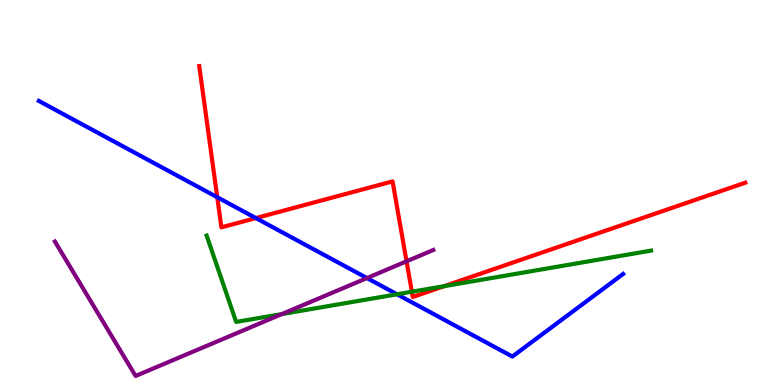[{'lines': ['blue', 'red'], 'intersections': [{'x': 2.8, 'y': 4.88}, {'x': 3.3, 'y': 4.34}]}, {'lines': ['green', 'red'], 'intersections': [{'x': 5.31, 'y': 2.42}, {'x': 5.73, 'y': 2.57}]}, {'lines': ['purple', 'red'], 'intersections': [{'x': 5.25, 'y': 3.21}]}, {'lines': ['blue', 'green'], 'intersections': [{'x': 5.12, 'y': 2.36}]}, {'lines': ['blue', 'purple'], 'intersections': [{'x': 4.74, 'y': 2.78}]}, {'lines': ['green', 'purple'], 'intersections': [{'x': 3.64, 'y': 1.84}]}]